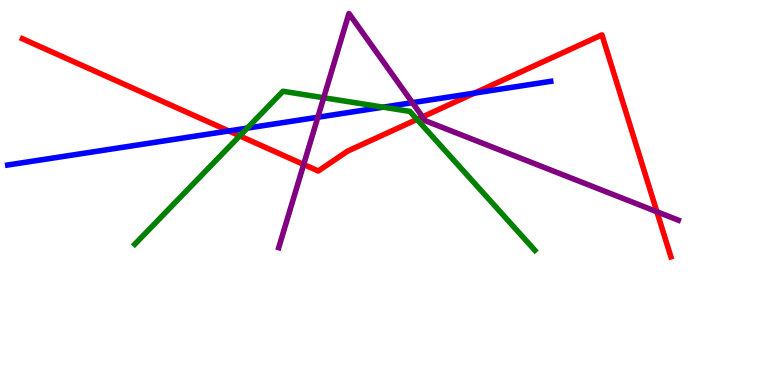[{'lines': ['blue', 'red'], 'intersections': [{'x': 2.95, 'y': 6.6}, {'x': 6.12, 'y': 7.58}]}, {'lines': ['green', 'red'], 'intersections': [{'x': 3.09, 'y': 6.47}, {'x': 5.38, 'y': 6.9}]}, {'lines': ['purple', 'red'], 'intersections': [{'x': 3.92, 'y': 5.73}, {'x': 5.45, 'y': 6.96}, {'x': 8.48, 'y': 4.5}]}, {'lines': ['blue', 'green'], 'intersections': [{'x': 3.19, 'y': 6.67}, {'x': 4.94, 'y': 7.22}]}, {'lines': ['blue', 'purple'], 'intersections': [{'x': 4.1, 'y': 6.95}, {'x': 5.32, 'y': 7.33}]}, {'lines': ['green', 'purple'], 'intersections': [{'x': 4.18, 'y': 7.46}]}]